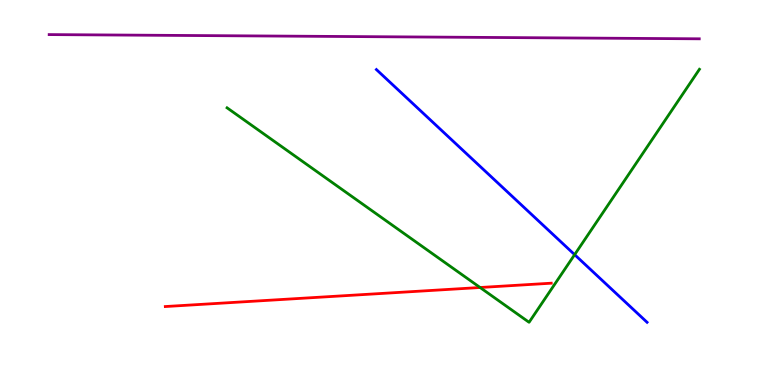[{'lines': ['blue', 'red'], 'intersections': []}, {'lines': ['green', 'red'], 'intersections': [{'x': 6.19, 'y': 2.53}]}, {'lines': ['purple', 'red'], 'intersections': []}, {'lines': ['blue', 'green'], 'intersections': [{'x': 7.41, 'y': 3.39}]}, {'lines': ['blue', 'purple'], 'intersections': []}, {'lines': ['green', 'purple'], 'intersections': []}]